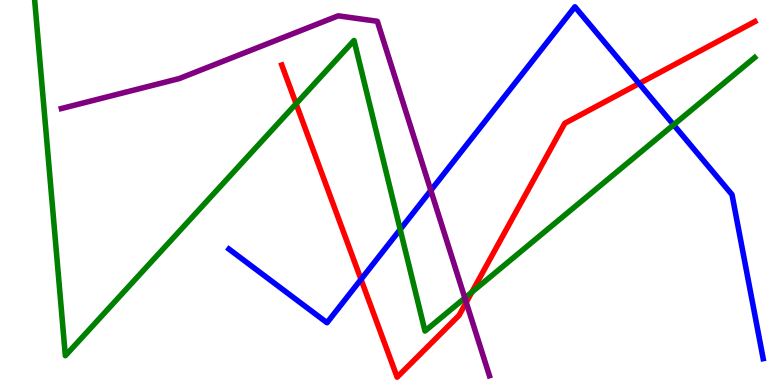[{'lines': ['blue', 'red'], 'intersections': [{'x': 4.66, 'y': 2.74}, {'x': 8.25, 'y': 7.83}]}, {'lines': ['green', 'red'], 'intersections': [{'x': 3.82, 'y': 7.31}, {'x': 6.09, 'y': 2.41}]}, {'lines': ['purple', 'red'], 'intersections': [{'x': 6.02, 'y': 2.15}]}, {'lines': ['blue', 'green'], 'intersections': [{'x': 5.16, 'y': 4.04}, {'x': 8.69, 'y': 6.76}]}, {'lines': ['blue', 'purple'], 'intersections': [{'x': 5.56, 'y': 5.05}]}, {'lines': ['green', 'purple'], 'intersections': [{'x': 6.0, 'y': 2.26}]}]